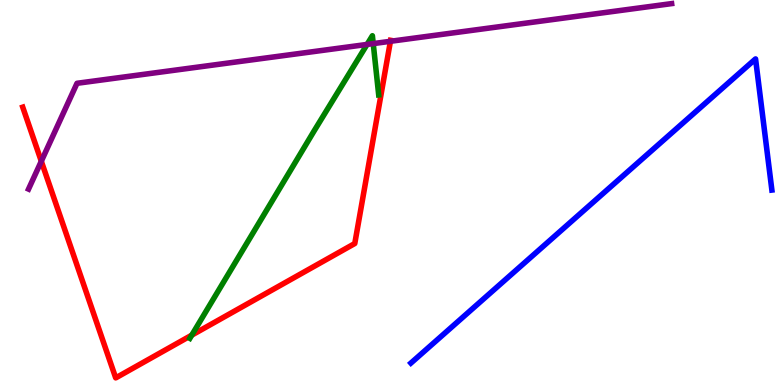[{'lines': ['blue', 'red'], 'intersections': []}, {'lines': ['green', 'red'], 'intersections': [{'x': 2.47, 'y': 1.29}]}, {'lines': ['purple', 'red'], 'intersections': [{'x': 0.533, 'y': 5.81}, {'x': 5.04, 'y': 8.93}]}, {'lines': ['blue', 'green'], 'intersections': []}, {'lines': ['blue', 'purple'], 'intersections': []}, {'lines': ['green', 'purple'], 'intersections': [{'x': 4.74, 'y': 8.85}, {'x': 4.82, 'y': 8.87}]}]